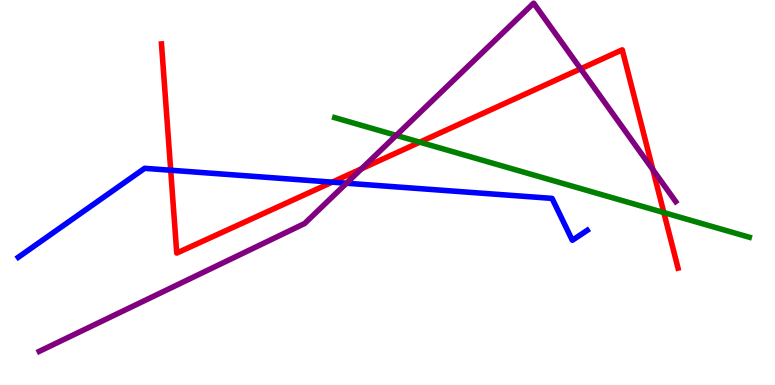[{'lines': ['blue', 'red'], 'intersections': [{'x': 2.2, 'y': 5.58}, {'x': 4.29, 'y': 5.27}]}, {'lines': ['green', 'red'], 'intersections': [{'x': 5.42, 'y': 6.31}, {'x': 8.57, 'y': 4.48}]}, {'lines': ['purple', 'red'], 'intersections': [{'x': 4.66, 'y': 5.62}, {'x': 7.49, 'y': 8.21}, {'x': 8.42, 'y': 5.59}]}, {'lines': ['blue', 'green'], 'intersections': []}, {'lines': ['blue', 'purple'], 'intersections': [{'x': 4.47, 'y': 5.24}]}, {'lines': ['green', 'purple'], 'intersections': [{'x': 5.11, 'y': 6.48}]}]